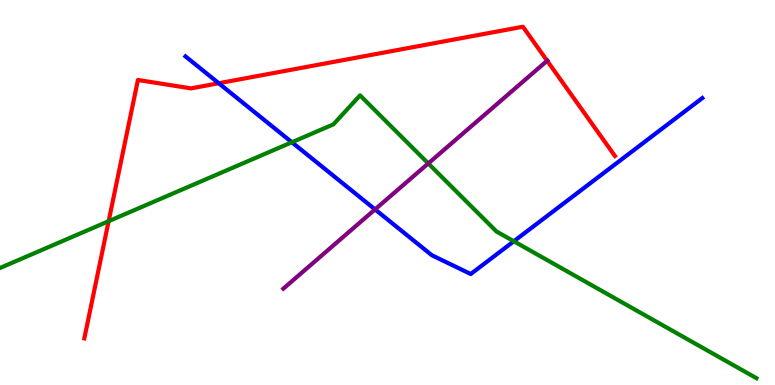[{'lines': ['blue', 'red'], 'intersections': [{'x': 2.82, 'y': 7.84}]}, {'lines': ['green', 'red'], 'intersections': [{'x': 1.4, 'y': 4.25}]}, {'lines': ['purple', 'red'], 'intersections': [{'x': 7.06, 'y': 8.42}]}, {'lines': ['blue', 'green'], 'intersections': [{'x': 3.77, 'y': 6.3}, {'x': 6.63, 'y': 3.73}]}, {'lines': ['blue', 'purple'], 'intersections': [{'x': 4.84, 'y': 4.56}]}, {'lines': ['green', 'purple'], 'intersections': [{'x': 5.53, 'y': 5.75}]}]